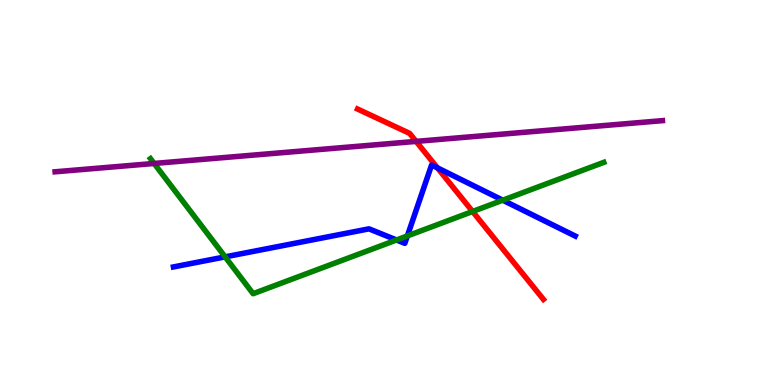[{'lines': ['blue', 'red'], 'intersections': [{'x': 5.64, 'y': 5.64}]}, {'lines': ['green', 'red'], 'intersections': [{'x': 6.1, 'y': 4.51}]}, {'lines': ['purple', 'red'], 'intersections': [{'x': 5.37, 'y': 6.33}]}, {'lines': ['blue', 'green'], 'intersections': [{'x': 2.9, 'y': 3.33}, {'x': 5.12, 'y': 3.77}, {'x': 5.26, 'y': 3.87}, {'x': 6.49, 'y': 4.8}]}, {'lines': ['blue', 'purple'], 'intersections': []}, {'lines': ['green', 'purple'], 'intersections': [{'x': 1.99, 'y': 5.75}]}]